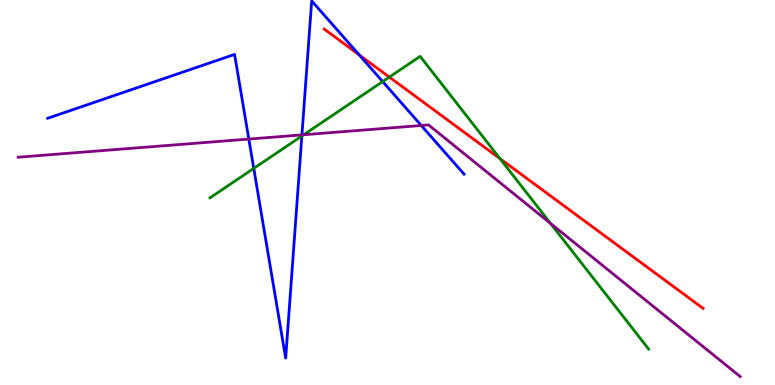[{'lines': ['blue', 'red'], 'intersections': [{'x': 4.63, 'y': 8.58}]}, {'lines': ['green', 'red'], 'intersections': [{'x': 5.02, 'y': 8.0}, {'x': 6.45, 'y': 5.88}]}, {'lines': ['purple', 'red'], 'intersections': []}, {'lines': ['blue', 'green'], 'intersections': [{'x': 3.27, 'y': 5.63}, {'x': 3.89, 'y': 6.47}, {'x': 4.94, 'y': 7.88}]}, {'lines': ['blue', 'purple'], 'intersections': [{'x': 3.21, 'y': 6.39}, {'x': 3.9, 'y': 6.5}, {'x': 5.44, 'y': 6.74}]}, {'lines': ['green', 'purple'], 'intersections': [{'x': 3.92, 'y': 6.5}, {'x': 7.1, 'y': 4.2}]}]